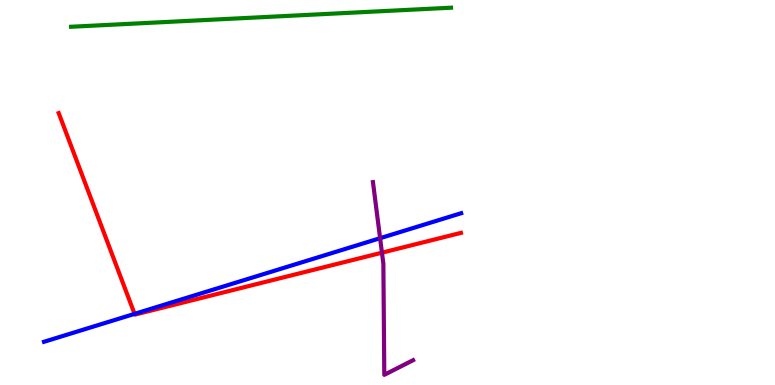[{'lines': ['blue', 'red'], 'intersections': [{'x': 1.74, 'y': 1.85}]}, {'lines': ['green', 'red'], 'intersections': []}, {'lines': ['purple', 'red'], 'intersections': [{'x': 4.93, 'y': 3.44}]}, {'lines': ['blue', 'green'], 'intersections': []}, {'lines': ['blue', 'purple'], 'intersections': [{'x': 4.9, 'y': 3.81}]}, {'lines': ['green', 'purple'], 'intersections': []}]